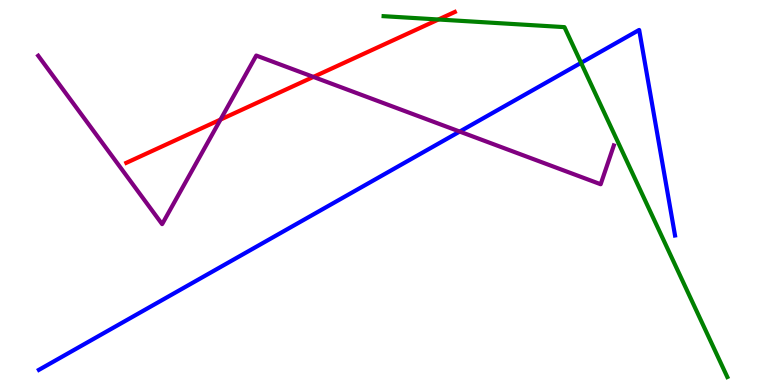[{'lines': ['blue', 'red'], 'intersections': []}, {'lines': ['green', 'red'], 'intersections': [{'x': 5.66, 'y': 9.49}]}, {'lines': ['purple', 'red'], 'intersections': [{'x': 2.85, 'y': 6.89}, {'x': 4.04, 'y': 8.0}]}, {'lines': ['blue', 'green'], 'intersections': [{'x': 7.5, 'y': 8.37}]}, {'lines': ['blue', 'purple'], 'intersections': [{'x': 5.93, 'y': 6.58}]}, {'lines': ['green', 'purple'], 'intersections': []}]